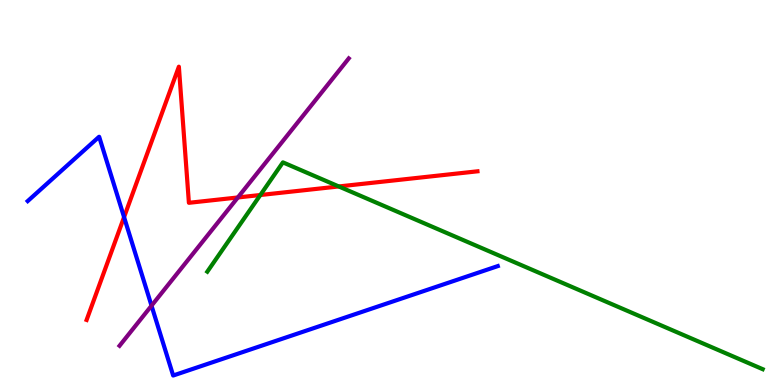[{'lines': ['blue', 'red'], 'intersections': [{'x': 1.6, 'y': 4.36}]}, {'lines': ['green', 'red'], 'intersections': [{'x': 3.36, 'y': 4.93}, {'x': 4.37, 'y': 5.16}]}, {'lines': ['purple', 'red'], 'intersections': [{'x': 3.07, 'y': 4.87}]}, {'lines': ['blue', 'green'], 'intersections': []}, {'lines': ['blue', 'purple'], 'intersections': [{'x': 1.96, 'y': 2.06}]}, {'lines': ['green', 'purple'], 'intersections': []}]